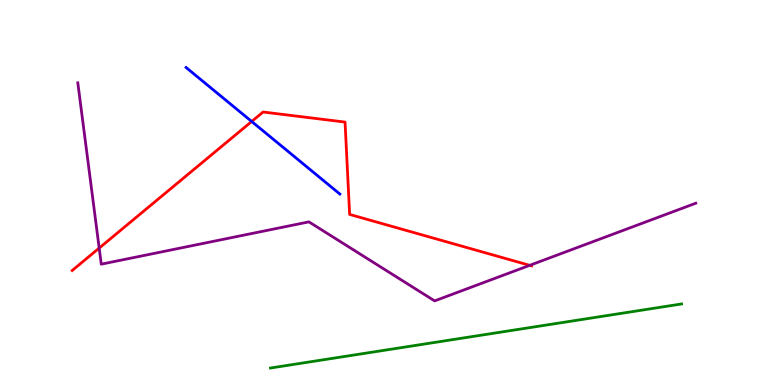[{'lines': ['blue', 'red'], 'intersections': [{'x': 3.25, 'y': 6.84}]}, {'lines': ['green', 'red'], 'intersections': []}, {'lines': ['purple', 'red'], 'intersections': [{'x': 1.28, 'y': 3.56}, {'x': 6.83, 'y': 3.11}]}, {'lines': ['blue', 'green'], 'intersections': []}, {'lines': ['blue', 'purple'], 'intersections': []}, {'lines': ['green', 'purple'], 'intersections': []}]